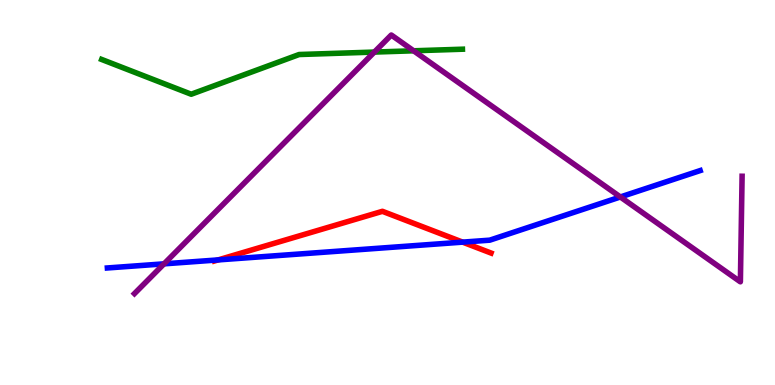[{'lines': ['blue', 'red'], 'intersections': [{'x': 2.81, 'y': 3.25}, {'x': 5.97, 'y': 3.71}]}, {'lines': ['green', 'red'], 'intersections': []}, {'lines': ['purple', 'red'], 'intersections': []}, {'lines': ['blue', 'green'], 'intersections': []}, {'lines': ['blue', 'purple'], 'intersections': [{'x': 2.12, 'y': 3.15}, {'x': 8.0, 'y': 4.88}]}, {'lines': ['green', 'purple'], 'intersections': [{'x': 4.83, 'y': 8.65}, {'x': 5.34, 'y': 8.68}]}]